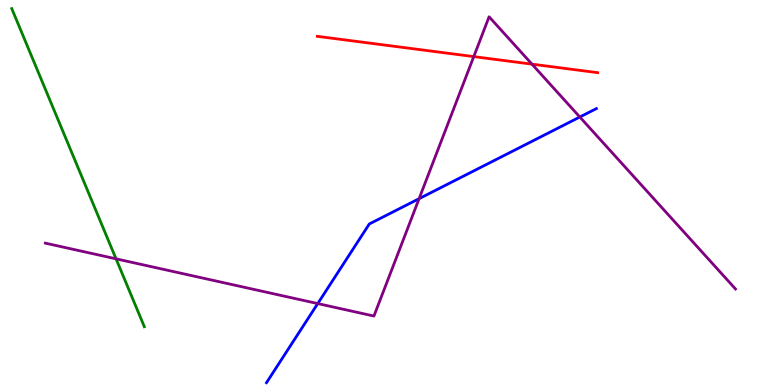[{'lines': ['blue', 'red'], 'intersections': []}, {'lines': ['green', 'red'], 'intersections': []}, {'lines': ['purple', 'red'], 'intersections': [{'x': 6.11, 'y': 8.53}, {'x': 6.86, 'y': 8.33}]}, {'lines': ['blue', 'green'], 'intersections': []}, {'lines': ['blue', 'purple'], 'intersections': [{'x': 4.1, 'y': 2.11}, {'x': 5.41, 'y': 4.84}, {'x': 7.48, 'y': 6.96}]}, {'lines': ['green', 'purple'], 'intersections': [{'x': 1.5, 'y': 3.28}]}]